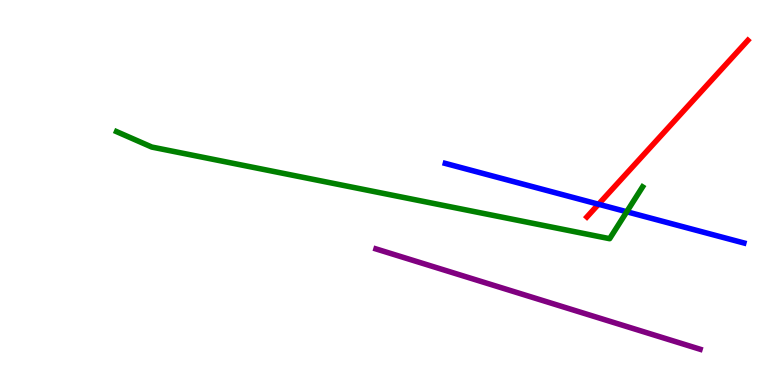[{'lines': ['blue', 'red'], 'intersections': [{'x': 7.72, 'y': 4.7}]}, {'lines': ['green', 'red'], 'intersections': []}, {'lines': ['purple', 'red'], 'intersections': []}, {'lines': ['blue', 'green'], 'intersections': [{'x': 8.09, 'y': 4.5}]}, {'lines': ['blue', 'purple'], 'intersections': []}, {'lines': ['green', 'purple'], 'intersections': []}]